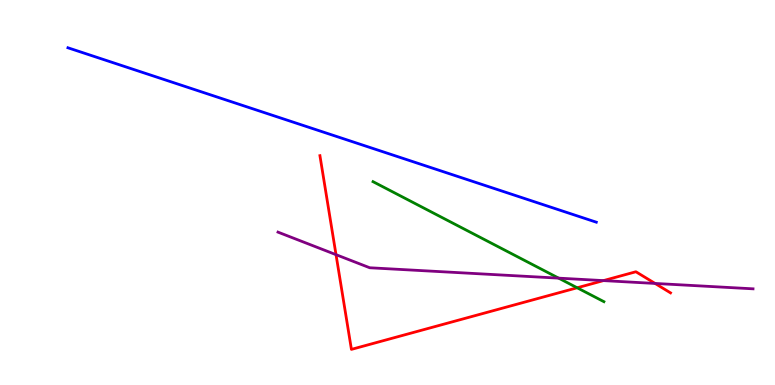[{'lines': ['blue', 'red'], 'intersections': []}, {'lines': ['green', 'red'], 'intersections': [{'x': 7.45, 'y': 2.53}]}, {'lines': ['purple', 'red'], 'intersections': [{'x': 4.34, 'y': 3.39}, {'x': 7.79, 'y': 2.71}, {'x': 8.45, 'y': 2.64}]}, {'lines': ['blue', 'green'], 'intersections': []}, {'lines': ['blue', 'purple'], 'intersections': []}, {'lines': ['green', 'purple'], 'intersections': [{'x': 7.21, 'y': 2.78}]}]